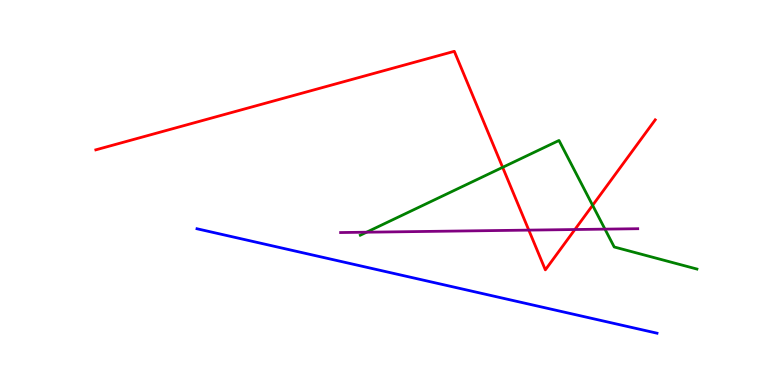[{'lines': ['blue', 'red'], 'intersections': []}, {'lines': ['green', 'red'], 'intersections': [{'x': 6.49, 'y': 5.65}, {'x': 7.65, 'y': 4.67}]}, {'lines': ['purple', 'red'], 'intersections': [{'x': 6.82, 'y': 4.02}, {'x': 7.42, 'y': 4.04}]}, {'lines': ['blue', 'green'], 'intersections': []}, {'lines': ['blue', 'purple'], 'intersections': []}, {'lines': ['green', 'purple'], 'intersections': [{'x': 4.73, 'y': 3.97}, {'x': 7.81, 'y': 4.05}]}]